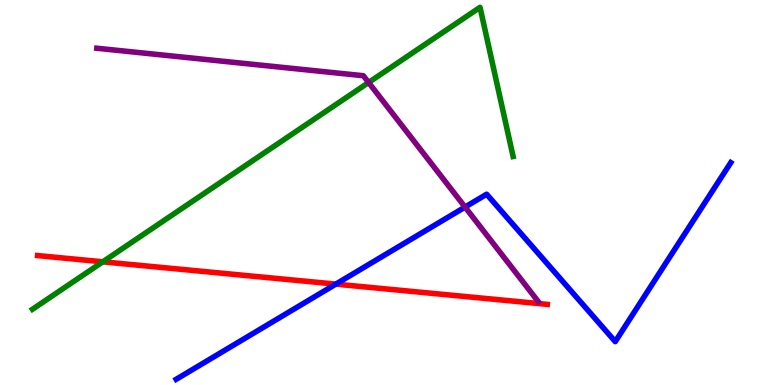[{'lines': ['blue', 'red'], 'intersections': [{'x': 4.33, 'y': 2.62}]}, {'lines': ['green', 'red'], 'intersections': [{'x': 1.33, 'y': 3.2}]}, {'lines': ['purple', 'red'], 'intersections': []}, {'lines': ['blue', 'green'], 'intersections': []}, {'lines': ['blue', 'purple'], 'intersections': [{'x': 6.0, 'y': 4.62}]}, {'lines': ['green', 'purple'], 'intersections': [{'x': 4.76, 'y': 7.86}]}]